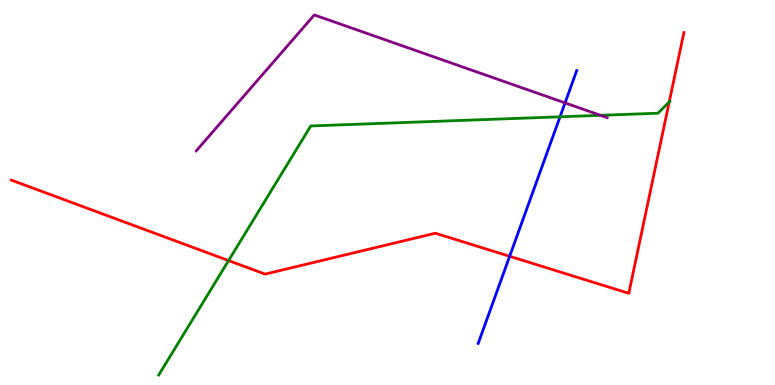[{'lines': ['blue', 'red'], 'intersections': [{'x': 6.58, 'y': 3.34}]}, {'lines': ['green', 'red'], 'intersections': [{'x': 2.95, 'y': 3.23}, {'x': 8.64, 'y': 7.35}]}, {'lines': ['purple', 'red'], 'intersections': []}, {'lines': ['blue', 'green'], 'intersections': [{'x': 7.23, 'y': 6.97}]}, {'lines': ['blue', 'purple'], 'intersections': [{'x': 7.29, 'y': 7.33}]}, {'lines': ['green', 'purple'], 'intersections': [{'x': 7.75, 'y': 7.0}]}]